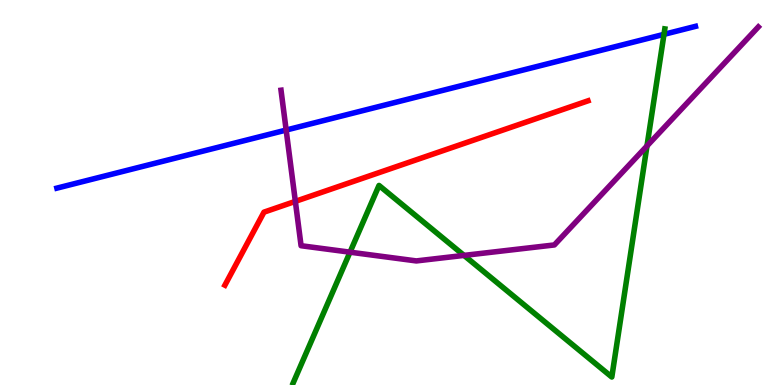[{'lines': ['blue', 'red'], 'intersections': []}, {'lines': ['green', 'red'], 'intersections': []}, {'lines': ['purple', 'red'], 'intersections': [{'x': 3.81, 'y': 4.77}]}, {'lines': ['blue', 'green'], 'intersections': [{'x': 8.57, 'y': 9.11}]}, {'lines': ['blue', 'purple'], 'intersections': [{'x': 3.69, 'y': 6.62}]}, {'lines': ['green', 'purple'], 'intersections': [{'x': 4.52, 'y': 3.45}, {'x': 5.99, 'y': 3.37}, {'x': 8.35, 'y': 6.21}]}]